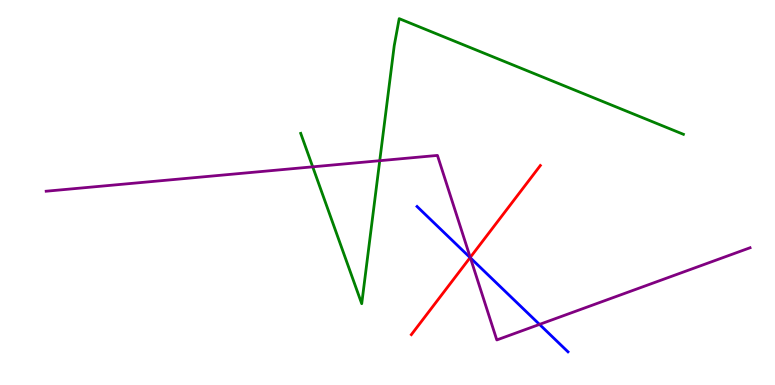[{'lines': ['blue', 'red'], 'intersections': [{'x': 6.07, 'y': 3.31}]}, {'lines': ['green', 'red'], 'intersections': []}, {'lines': ['purple', 'red'], 'intersections': [{'x': 6.07, 'y': 3.31}]}, {'lines': ['blue', 'green'], 'intersections': []}, {'lines': ['blue', 'purple'], 'intersections': [{'x': 6.07, 'y': 3.3}, {'x': 6.96, 'y': 1.57}]}, {'lines': ['green', 'purple'], 'intersections': [{'x': 4.03, 'y': 5.67}, {'x': 4.9, 'y': 5.83}]}]